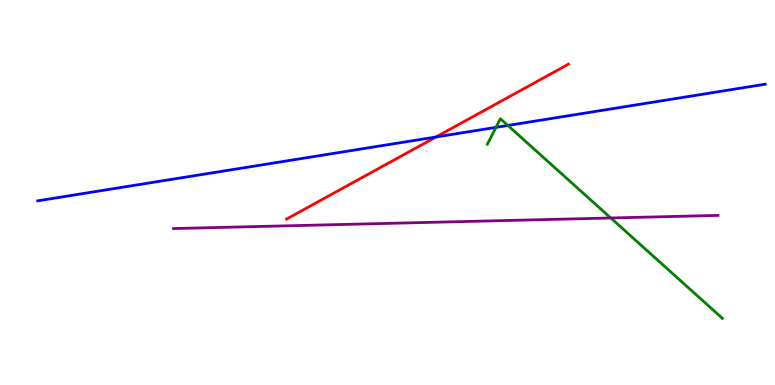[{'lines': ['blue', 'red'], 'intersections': [{'x': 5.63, 'y': 6.44}]}, {'lines': ['green', 'red'], 'intersections': []}, {'lines': ['purple', 'red'], 'intersections': []}, {'lines': ['blue', 'green'], 'intersections': [{'x': 6.4, 'y': 6.69}, {'x': 6.55, 'y': 6.74}]}, {'lines': ['blue', 'purple'], 'intersections': []}, {'lines': ['green', 'purple'], 'intersections': [{'x': 7.88, 'y': 4.34}]}]